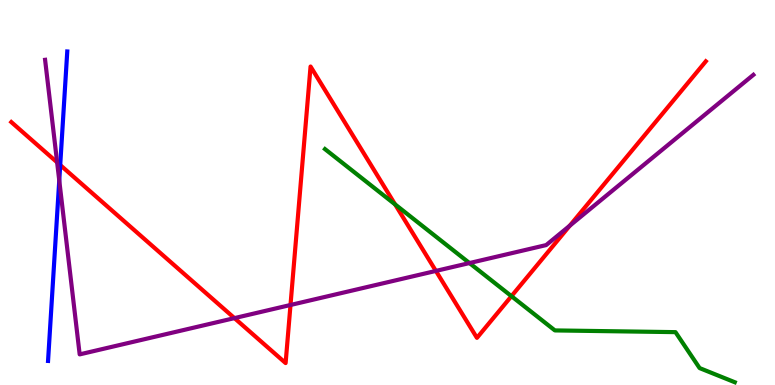[{'lines': ['blue', 'red'], 'intersections': [{'x': 0.777, 'y': 5.71}]}, {'lines': ['green', 'red'], 'intersections': [{'x': 5.1, 'y': 4.69}, {'x': 6.6, 'y': 2.31}]}, {'lines': ['purple', 'red'], 'intersections': [{'x': 0.737, 'y': 5.78}, {'x': 3.03, 'y': 1.74}, {'x': 3.75, 'y': 2.08}, {'x': 5.62, 'y': 2.96}, {'x': 7.35, 'y': 4.14}]}, {'lines': ['blue', 'green'], 'intersections': []}, {'lines': ['blue', 'purple'], 'intersections': [{'x': 0.765, 'y': 5.31}]}, {'lines': ['green', 'purple'], 'intersections': [{'x': 6.06, 'y': 3.17}]}]